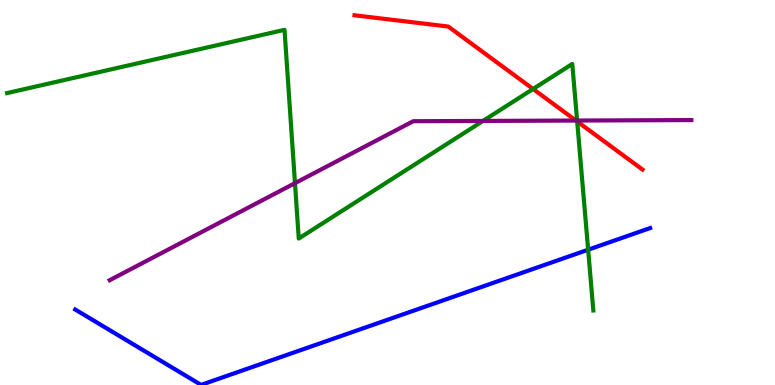[{'lines': ['blue', 'red'], 'intersections': []}, {'lines': ['green', 'red'], 'intersections': [{'x': 6.88, 'y': 7.69}, {'x': 7.45, 'y': 6.85}]}, {'lines': ['purple', 'red'], 'intersections': [{'x': 7.43, 'y': 6.87}]}, {'lines': ['blue', 'green'], 'intersections': [{'x': 7.59, 'y': 3.51}]}, {'lines': ['blue', 'purple'], 'intersections': []}, {'lines': ['green', 'purple'], 'intersections': [{'x': 3.81, 'y': 5.24}, {'x': 6.23, 'y': 6.86}, {'x': 7.45, 'y': 6.87}]}]